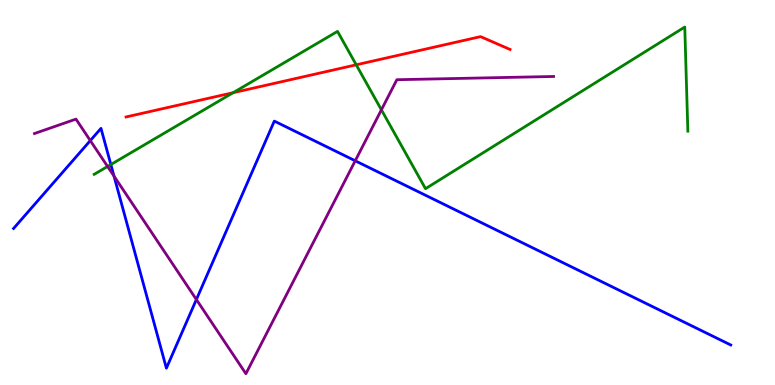[{'lines': ['blue', 'red'], 'intersections': []}, {'lines': ['green', 'red'], 'intersections': [{'x': 3.01, 'y': 7.59}, {'x': 4.6, 'y': 8.32}]}, {'lines': ['purple', 'red'], 'intersections': []}, {'lines': ['blue', 'green'], 'intersections': [{'x': 1.43, 'y': 5.73}]}, {'lines': ['blue', 'purple'], 'intersections': [{'x': 1.17, 'y': 6.35}, {'x': 1.47, 'y': 5.43}, {'x': 2.53, 'y': 2.22}, {'x': 4.58, 'y': 5.82}]}, {'lines': ['green', 'purple'], 'intersections': [{'x': 1.39, 'y': 5.68}, {'x': 4.92, 'y': 7.15}]}]